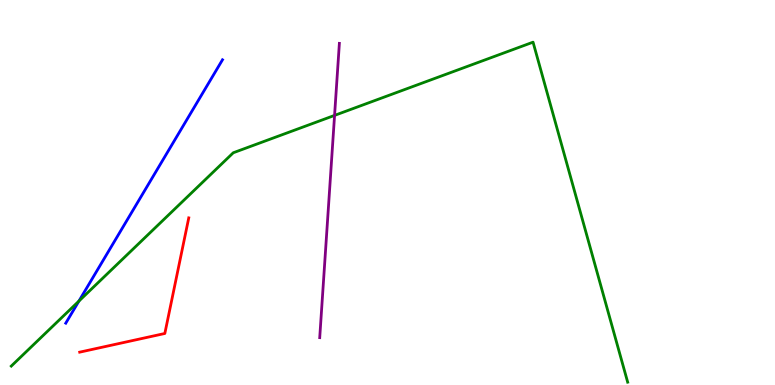[{'lines': ['blue', 'red'], 'intersections': []}, {'lines': ['green', 'red'], 'intersections': []}, {'lines': ['purple', 'red'], 'intersections': []}, {'lines': ['blue', 'green'], 'intersections': [{'x': 1.02, 'y': 2.18}]}, {'lines': ['blue', 'purple'], 'intersections': []}, {'lines': ['green', 'purple'], 'intersections': [{'x': 4.32, 'y': 7.0}]}]